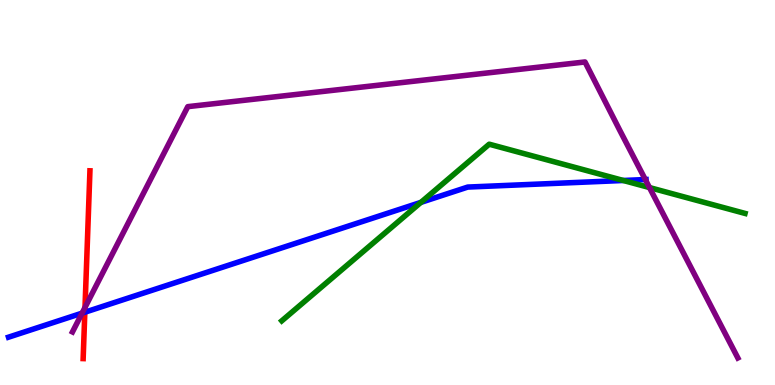[{'lines': ['blue', 'red'], 'intersections': [{'x': 1.09, 'y': 1.89}]}, {'lines': ['green', 'red'], 'intersections': []}, {'lines': ['purple', 'red'], 'intersections': [{'x': 1.1, 'y': 2.01}]}, {'lines': ['blue', 'green'], 'intersections': [{'x': 5.43, 'y': 4.74}, {'x': 8.04, 'y': 5.31}]}, {'lines': ['blue', 'purple'], 'intersections': [{'x': 1.06, 'y': 1.87}, {'x': 8.33, 'y': 5.34}]}, {'lines': ['green', 'purple'], 'intersections': [{'x': 8.38, 'y': 5.13}]}]